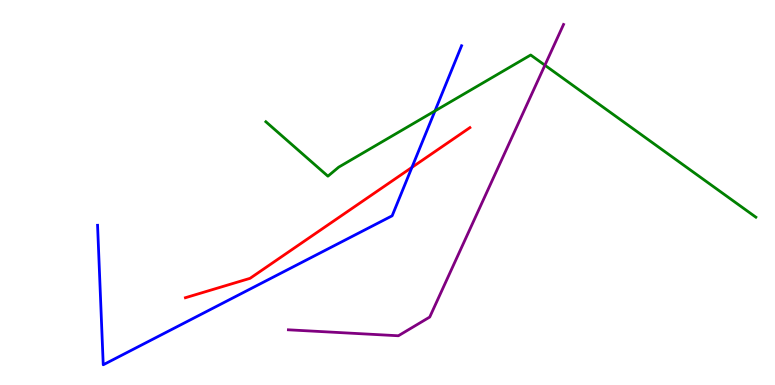[{'lines': ['blue', 'red'], 'intersections': [{'x': 5.32, 'y': 5.65}]}, {'lines': ['green', 'red'], 'intersections': []}, {'lines': ['purple', 'red'], 'intersections': []}, {'lines': ['blue', 'green'], 'intersections': [{'x': 5.61, 'y': 7.12}]}, {'lines': ['blue', 'purple'], 'intersections': []}, {'lines': ['green', 'purple'], 'intersections': [{'x': 7.03, 'y': 8.31}]}]